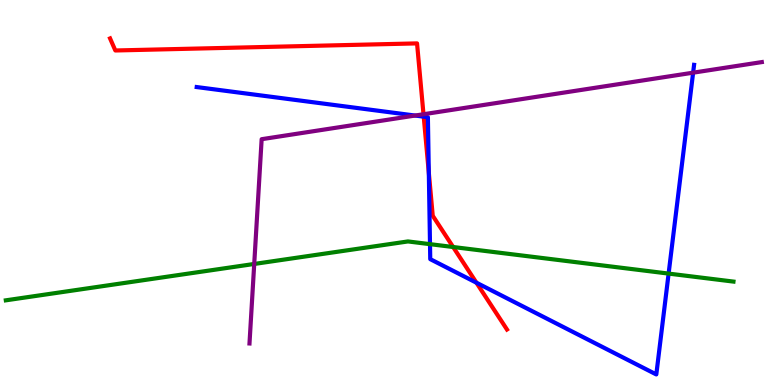[{'lines': ['blue', 'red'], 'intersections': [{'x': 5.47, 'y': 6.97}, {'x': 5.53, 'y': 5.52}, {'x': 6.15, 'y': 2.66}]}, {'lines': ['green', 'red'], 'intersections': [{'x': 5.85, 'y': 3.58}]}, {'lines': ['purple', 'red'], 'intersections': [{'x': 5.46, 'y': 7.03}]}, {'lines': ['blue', 'green'], 'intersections': [{'x': 5.55, 'y': 3.66}, {'x': 8.63, 'y': 2.89}]}, {'lines': ['blue', 'purple'], 'intersections': [{'x': 5.36, 'y': 7.0}, {'x': 8.94, 'y': 8.11}]}, {'lines': ['green', 'purple'], 'intersections': [{'x': 3.28, 'y': 3.14}]}]